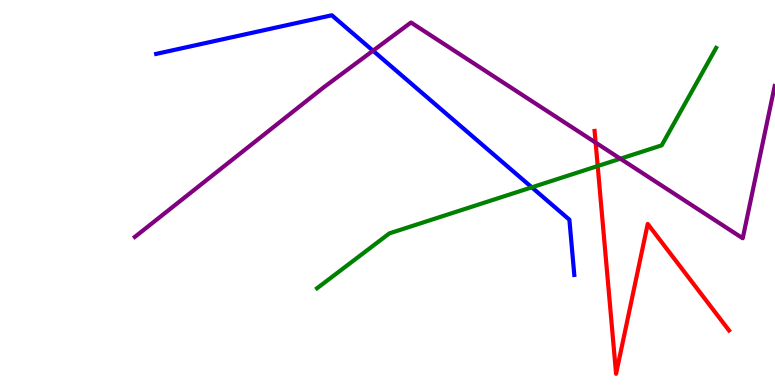[{'lines': ['blue', 'red'], 'intersections': []}, {'lines': ['green', 'red'], 'intersections': [{'x': 7.71, 'y': 5.69}]}, {'lines': ['purple', 'red'], 'intersections': [{'x': 7.69, 'y': 6.3}]}, {'lines': ['blue', 'green'], 'intersections': [{'x': 6.86, 'y': 5.13}]}, {'lines': ['blue', 'purple'], 'intersections': [{'x': 4.81, 'y': 8.68}]}, {'lines': ['green', 'purple'], 'intersections': [{'x': 8.0, 'y': 5.88}]}]